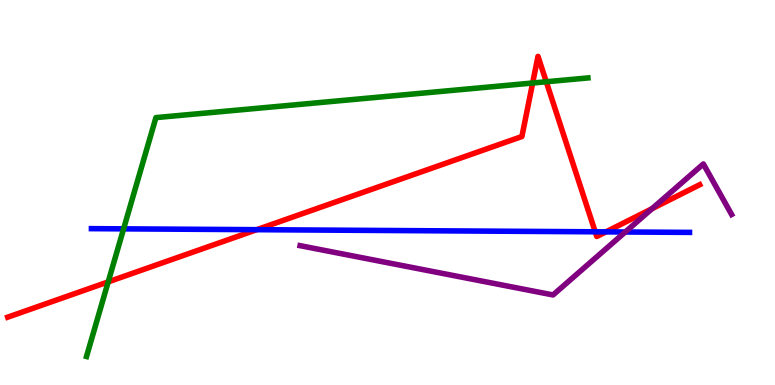[{'lines': ['blue', 'red'], 'intersections': [{'x': 3.31, 'y': 4.03}, {'x': 7.68, 'y': 3.98}, {'x': 7.82, 'y': 3.98}]}, {'lines': ['green', 'red'], 'intersections': [{'x': 1.4, 'y': 2.68}, {'x': 6.87, 'y': 7.84}, {'x': 7.05, 'y': 7.88}]}, {'lines': ['purple', 'red'], 'intersections': [{'x': 8.41, 'y': 4.58}]}, {'lines': ['blue', 'green'], 'intersections': [{'x': 1.59, 'y': 4.06}]}, {'lines': ['blue', 'purple'], 'intersections': [{'x': 8.07, 'y': 3.97}]}, {'lines': ['green', 'purple'], 'intersections': []}]